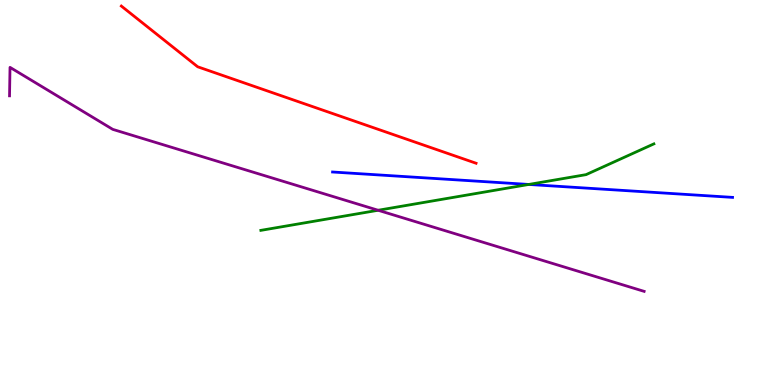[{'lines': ['blue', 'red'], 'intersections': []}, {'lines': ['green', 'red'], 'intersections': []}, {'lines': ['purple', 'red'], 'intersections': []}, {'lines': ['blue', 'green'], 'intersections': [{'x': 6.82, 'y': 5.21}]}, {'lines': ['blue', 'purple'], 'intersections': []}, {'lines': ['green', 'purple'], 'intersections': [{'x': 4.88, 'y': 4.54}]}]